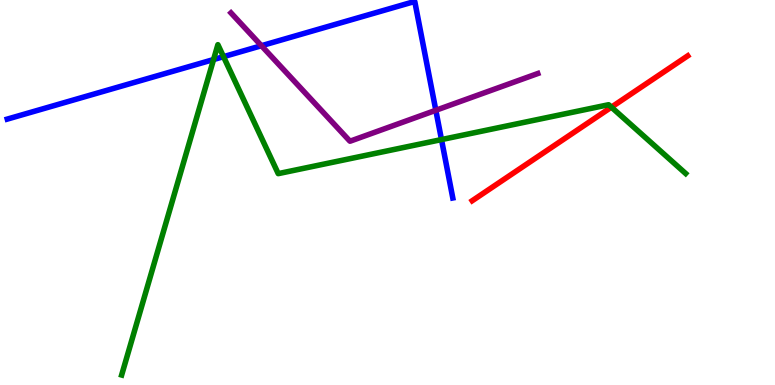[{'lines': ['blue', 'red'], 'intersections': []}, {'lines': ['green', 'red'], 'intersections': [{'x': 7.89, 'y': 7.22}]}, {'lines': ['purple', 'red'], 'intersections': []}, {'lines': ['blue', 'green'], 'intersections': [{'x': 2.76, 'y': 8.45}, {'x': 2.88, 'y': 8.53}, {'x': 5.7, 'y': 6.37}]}, {'lines': ['blue', 'purple'], 'intersections': [{'x': 3.37, 'y': 8.81}, {'x': 5.62, 'y': 7.14}]}, {'lines': ['green', 'purple'], 'intersections': []}]